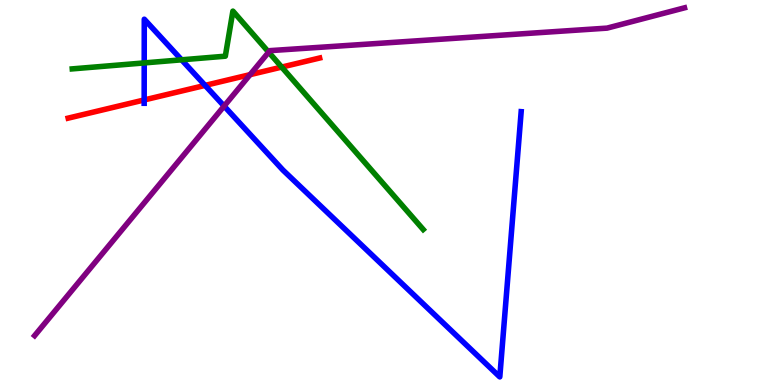[{'lines': ['blue', 'red'], 'intersections': [{'x': 1.86, 'y': 7.4}, {'x': 2.65, 'y': 7.78}]}, {'lines': ['green', 'red'], 'intersections': [{'x': 3.63, 'y': 8.26}]}, {'lines': ['purple', 'red'], 'intersections': [{'x': 3.23, 'y': 8.06}]}, {'lines': ['blue', 'green'], 'intersections': [{'x': 1.86, 'y': 8.37}, {'x': 2.34, 'y': 8.45}]}, {'lines': ['blue', 'purple'], 'intersections': [{'x': 2.89, 'y': 7.24}]}, {'lines': ['green', 'purple'], 'intersections': [{'x': 3.47, 'y': 8.65}]}]